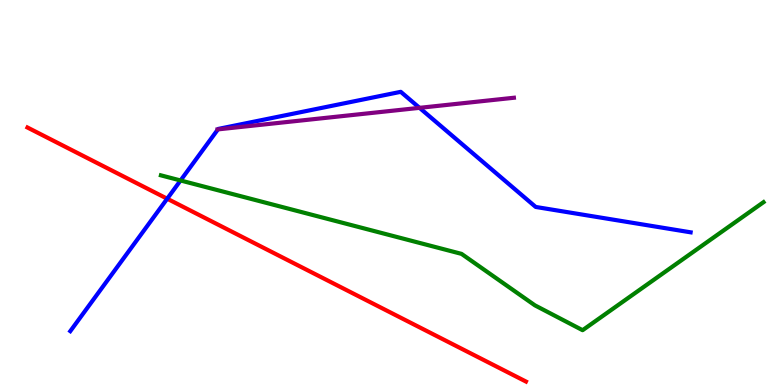[{'lines': ['blue', 'red'], 'intersections': [{'x': 2.16, 'y': 4.84}]}, {'lines': ['green', 'red'], 'intersections': []}, {'lines': ['purple', 'red'], 'intersections': []}, {'lines': ['blue', 'green'], 'intersections': [{'x': 2.33, 'y': 5.31}]}, {'lines': ['blue', 'purple'], 'intersections': [{'x': 2.81, 'y': 6.64}, {'x': 5.41, 'y': 7.2}]}, {'lines': ['green', 'purple'], 'intersections': []}]